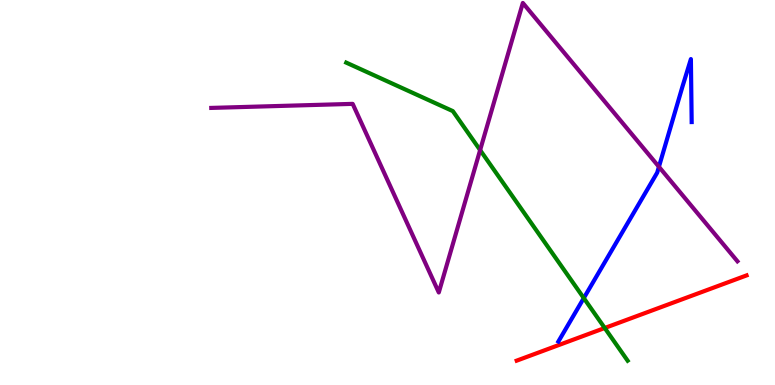[{'lines': ['blue', 'red'], 'intersections': []}, {'lines': ['green', 'red'], 'intersections': [{'x': 7.8, 'y': 1.48}]}, {'lines': ['purple', 'red'], 'intersections': []}, {'lines': ['blue', 'green'], 'intersections': [{'x': 7.53, 'y': 2.26}]}, {'lines': ['blue', 'purple'], 'intersections': [{'x': 8.5, 'y': 5.67}]}, {'lines': ['green', 'purple'], 'intersections': [{'x': 6.2, 'y': 6.1}]}]